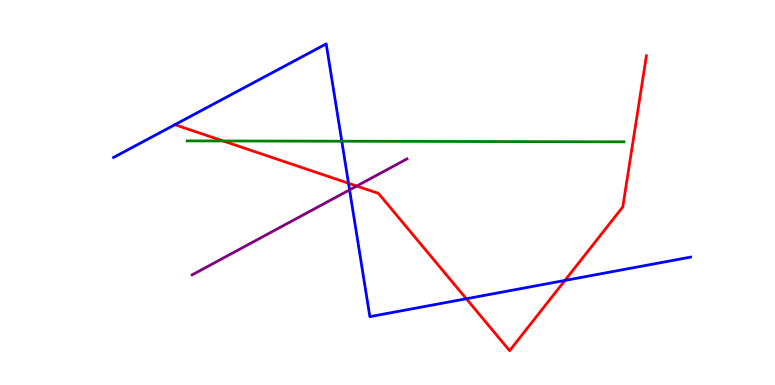[{'lines': ['blue', 'red'], 'intersections': [{'x': 2.26, 'y': 6.76}, {'x': 4.5, 'y': 5.24}, {'x': 6.02, 'y': 2.24}, {'x': 7.29, 'y': 2.72}]}, {'lines': ['green', 'red'], 'intersections': [{'x': 2.88, 'y': 6.34}]}, {'lines': ['purple', 'red'], 'intersections': [{'x': 4.6, 'y': 5.17}]}, {'lines': ['blue', 'green'], 'intersections': [{'x': 4.41, 'y': 6.33}]}, {'lines': ['blue', 'purple'], 'intersections': [{'x': 4.51, 'y': 5.07}]}, {'lines': ['green', 'purple'], 'intersections': []}]